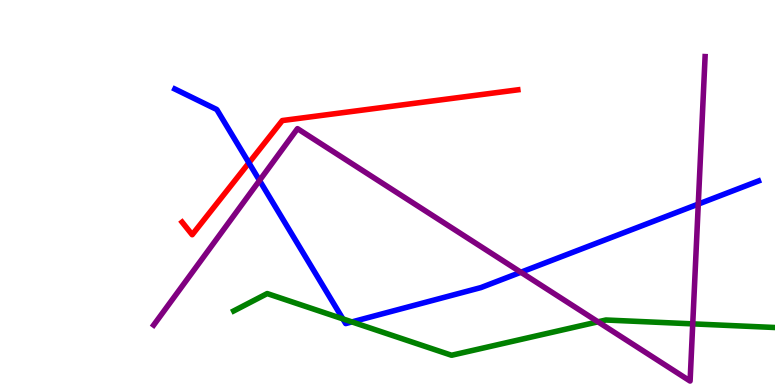[{'lines': ['blue', 'red'], 'intersections': [{'x': 3.21, 'y': 5.77}]}, {'lines': ['green', 'red'], 'intersections': []}, {'lines': ['purple', 'red'], 'intersections': []}, {'lines': ['blue', 'green'], 'intersections': [{'x': 4.42, 'y': 1.72}, {'x': 4.54, 'y': 1.64}]}, {'lines': ['blue', 'purple'], 'intersections': [{'x': 3.35, 'y': 5.31}, {'x': 6.72, 'y': 2.93}, {'x': 9.01, 'y': 4.7}]}, {'lines': ['green', 'purple'], 'intersections': [{'x': 7.72, 'y': 1.64}, {'x': 8.94, 'y': 1.59}]}]